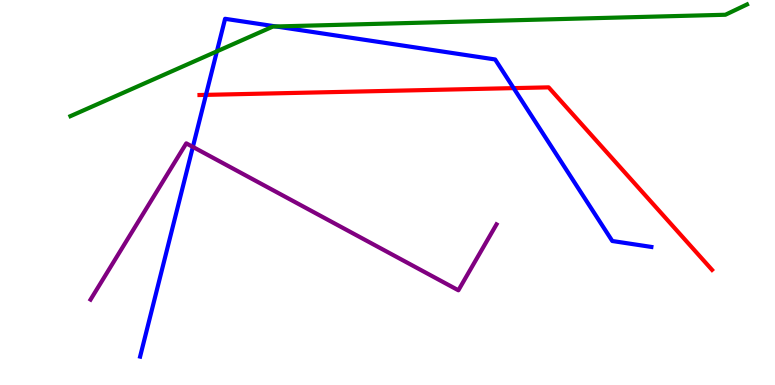[{'lines': ['blue', 'red'], 'intersections': [{'x': 2.66, 'y': 7.54}, {'x': 6.63, 'y': 7.71}]}, {'lines': ['green', 'red'], 'intersections': []}, {'lines': ['purple', 'red'], 'intersections': []}, {'lines': ['blue', 'green'], 'intersections': [{'x': 2.8, 'y': 8.67}, {'x': 3.56, 'y': 9.31}]}, {'lines': ['blue', 'purple'], 'intersections': [{'x': 2.49, 'y': 6.18}]}, {'lines': ['green', 'purple'], 'intersections': []}]